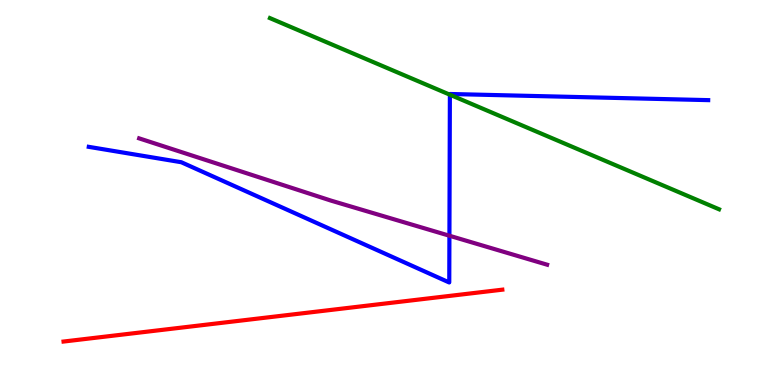[{'lines': ['blue', 'red'], 'intersections': []}, {'lines': ['green', 'red'], 'intersections': []}, {'lines': ['purple', 'red'], 'intersections': []}, {'lines': ['blue', 'green'], 'intersections': [{'x': 5.8, 'y': 7.54}]}, {'lines': ['blue', 'purple'], 'intersections': [{'x': 5.8, 'y': 3.88}]}, {'lines': ['green', 'purple'], 'intersections': []}]